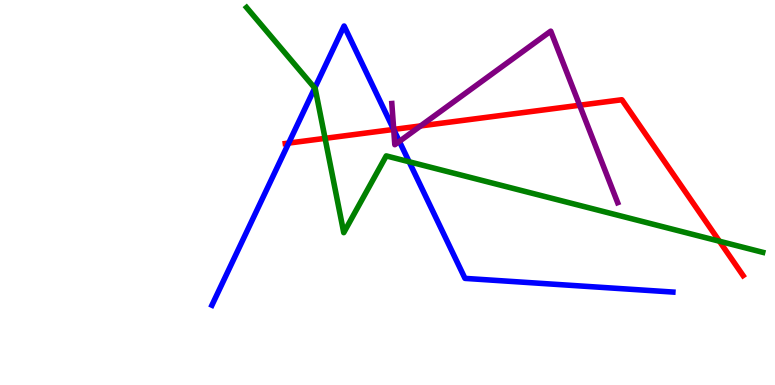[{'lines': ['blue', 'red'], 'intersections': [{'x': 3.72, 'y': 6.28}, {'x': 5.08, 'y': 6.64}]}, {'lines': ['green', 'red'], 'intersections': [{'x': 4.19, 'y': 6.41}, {'x': 9.28, 'y': 3.73}]}, {'lines': ['purple', 'red'], 'intersections': [{'x': 5.08, 'y': 6.64}, {'x': 5.43, 'y': 6.73}, {'x': 7.48, 'y': 7.27}]}, {'lines': ['blue', 'green'], 'intersections': [{'x': 4.06, 'y': 7.71}, {'x': 5.28, 'y': 5.8}]}, {'lines': ['blue', 'purple'], 'intersections': [{'x': 5.08, 'y': 6.63}, {'x': 5.15, 'y': 6.33}]}, {'lines': ['green', 'purple'], 'intersections': []}]